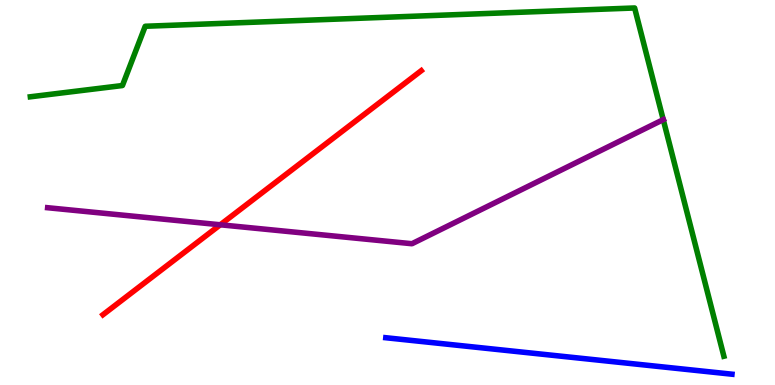[{'lines': ['blue', 'red'], 'intersections': []}, {'lines': ['green', 'red'], 'intersections': []}, {'lines': ['purple', 'red'], 'intersections': [{'x': 2.84, 'y': 4.16}]}, {'lines': ['blue', 'green'], 'intersections': []}, {'lines': ['blue', 'purple'], 'intersections': []}, {'lines': ['green', 'purple'], 'intersections': [{'x': 8.56, 'y': 6.89}]}]